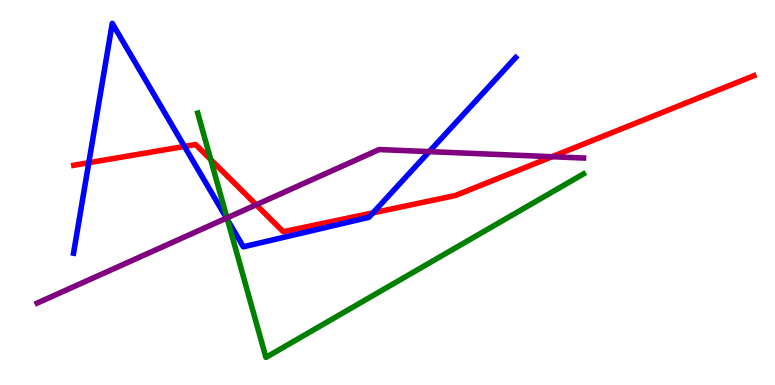[{'lines': ['blue', 'red'], 'intersections': [{'x': 1.15, 'y': 5.77}, {'x': 2.38, 'y': 6.2}, {'x': 4.81, 'y': 4.47}]}, {'lines': ['green', 'red'], 'intersections': [{'x': 2.72, 'y': 5.86}]}, {'lines': ['purple', 'red'], 'intersections': [{'x': 3.31, 'y': 4.68}, {'x': 7.12, 'y': 5.93}]}, {'lines': ['blue', 'green'], 'intersections': [{'x': 2.94, 'y': 4.29}]}, {'lines': ['blue', 'purple'], 'intersections': [{'x': 2.92, 'y': 4.33}, {'x': 5.54, 'y': 6.06}]}, {'lines': ['green', 'purple'], 'intersections': [{'x': 2.93, 'y': 4.34}]}]